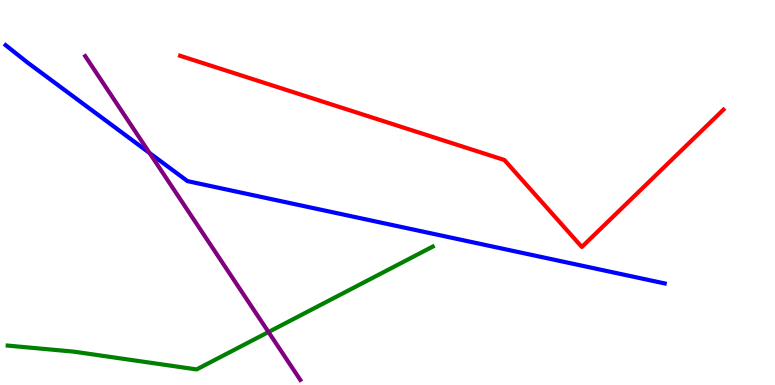[{'lines': ['blue', 'red'], 'intersections': []}, {'lines': ['green', 'red'], 'intersections': []}, {'lines': ['purple', 'red'], 'intersections': []}, {'lines': ['blue', 'green'], 'intersections': []}, {'lines': ['blue', 'purple'], 'intersections': [{'x': 1.93, 'y': 6.03}]}, {'lines': ['green', 'purple'], 'intersections': [{'x': 3.46, 'y': 1.38}]}]